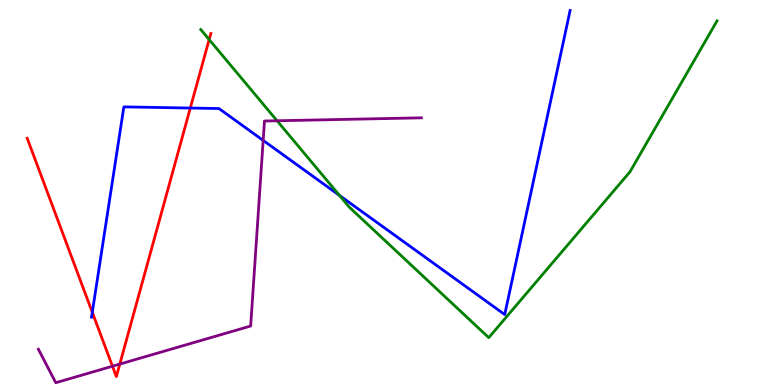[{'lines': ['blue', 'red'], 'intersections': [{'x': 1.19, 'y': 1.89}, {'x': 2.46, 'y': 7.19}]}, {'lines': ['green', 'red'], 'intersections': [{'x': 2.7, 'y': 8.97}]}, {'lines': ['purple', 'red'], 'intersections': [{'x': 1.45, 'y': 0.488}, {'x': 1.55, 'y': 0.543}]}, {'lines': ['blue', 'green'], 'intersections': [{'x': 4.38, 'y': 4.92}]}, {'lines': ['blue', 'purple'], 'intersections': [{'x': 3.4, 'y': 6.35}]}, {'lines': ['green', 'purple'], 'intersections': [{'x': 3.57, 'y': 6.86}]}]